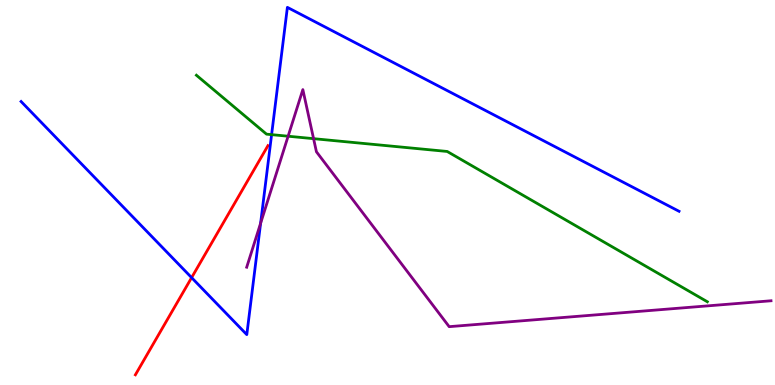[{'lines': ['blue', 'red'], 'intersections': [{'x': 2.47, 'y': 2.79}]}, {'lines': ['green', 'red'], 'intersections': []}, {'lines': ['purple', 'red'], 'intersections': []}, {'lines': ['blue', 'green'], 'intersections': [{'x': 3.5, 'y': 6.5}]}, {'lines': ['blue', 'purple'], 'intersections': [{'x': 3.36, 'y': 4.2}]}, {'lines': ['green', 'purple'], 'intersections': [{'x': 3.72, 'y': 6.46}, {'x': 4.05, 'y': 6.4}]}]